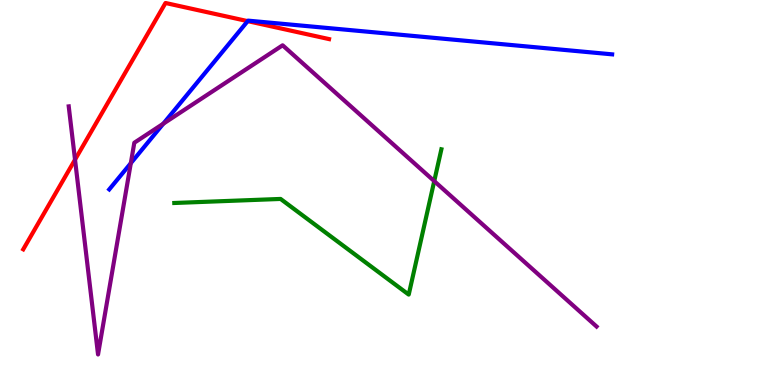[{'lines': ['blue', 'red'], 'intersections': [{'x': 3.2, 'y': 9.45}]}, {'lines': ['green', 'red'], 'intersections': []}, {'lines': ['purple', 'red'], 'intersections': [{'x': 0.968, 'y': 5.85}]}, {'lines': ['blue', 'green'], 'intersections': []}, {'lines': ['blue', 'purple'], 'intersections': [{'x': 1.69, 'y': 5.76}, {'x': 2.11, 'y': 6.79}]}, {'lines': ['green', 'purple'], 'intersections': [{'x': 5.6, 'y': 5.3}]}]